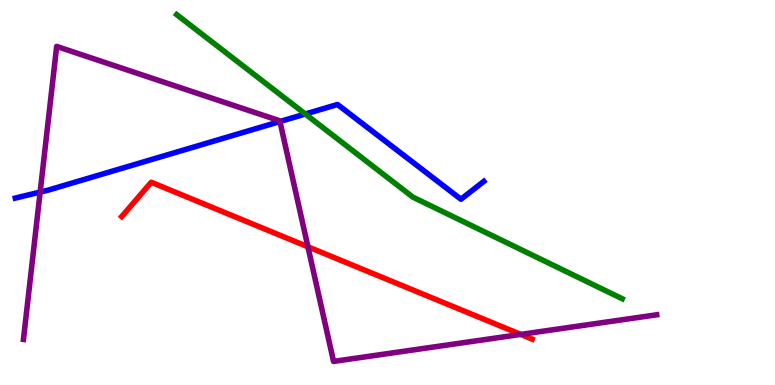[{'lines': ['blue', 'red'], 'intersections': []}, {'lines': ['green', 'red'], 'intersections': []}, {'lines': ['purple', 'red'], 'intersections': [{'x': 3.97, 'y': 3.59}, {'x': 6.72, 'y': 1.31}]}, {'lines': ['blue', 'green'], 'intersections': [{'x': 3.94, 'y': 7.04}]}, {'lines': ['blue', 'purple'], 'intersections': [{'x': 0.518, 'y': 5.01}, {'x': 3.61, 'y': 6.84}]}, {'lines': ['green', 'purple'], 'intersections': []}]